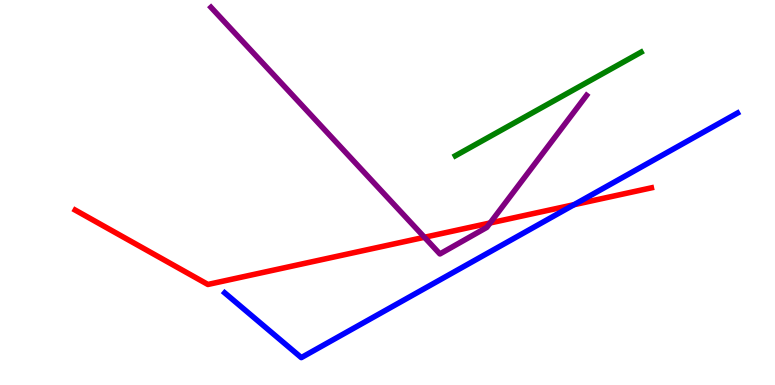[{'lines': ['blue', 'red'], 'intersections': [{'x': 7.41, 'y': 4.68}]}, {'lines': ['green', 'red'], 'intersections': []}, {'lines': ['purple', 'red'], 'intersections': [{'x': 5.48, 'y': 3.84}, {'x': 6.32, 'y': 4.21}]}, {'lines': ['blue', 'green'], 'intersections': []}, {'lines': ['blue', 'purple'], 'intersections': []}, {'lines': ['green', 'purple'], 'intersections': []}]